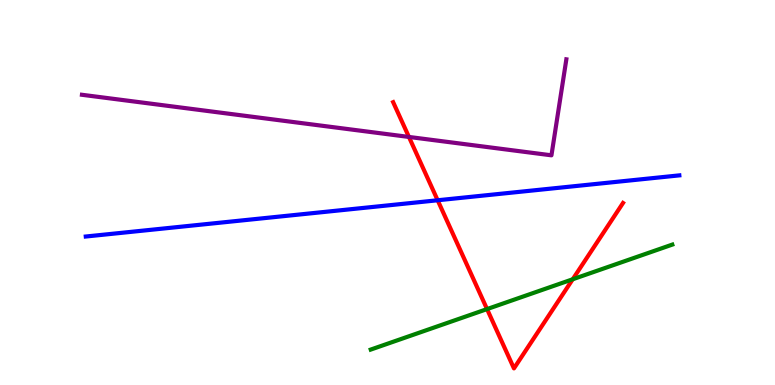[{'lines': ['blue', 'red'], 'intersections': [{'x': 5.65, 'y': 4.8}]}, {'lines': ['green', 'red'], 'intersections': [{'x': 6.28, 'y': 1.97}, {'x': 7.39, 'y': 2.75}]}, {'lines': ['purple', 'red'], 'intersections': [{'x': 5.28, 'y': 6.44}]}, {'lines': ['blue', 'green'], 'intersections': []}, {'lines': ['blue', 'purple'], 'intersections': []}, {'lines': ['green', 'purple'], 'intersections': []}]